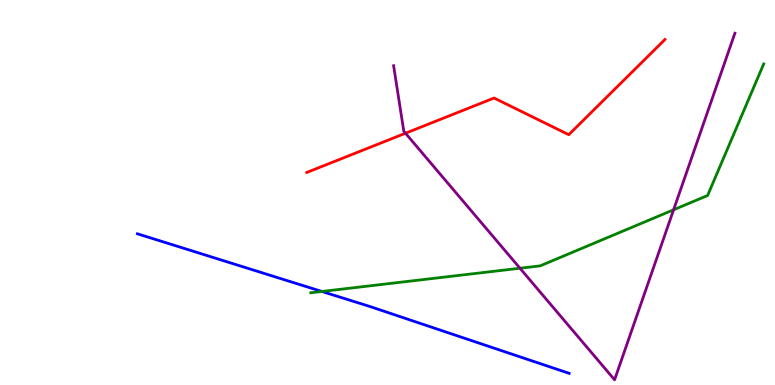[{'lines': ['blue', 'red'], 'intersections': []}, {'lines': ['green', 'red'], 'intersections': []}, {'lines': ['purple', 'red'], 'intersections': [{'x': 5.23, 'y': 6.54}]}, {'lines': ['blue', 'green'], 'intersections': [{'x': 4.15, 'y': 2.43}]}, {'lines': ['blue', 'purple'], 'intersections': []}, {'lines': ['green', 'purple'], 'intersections': [{'x': 6.71, 'y': 3.03}, {'x': 8.69, 'y': 4.55}]}]